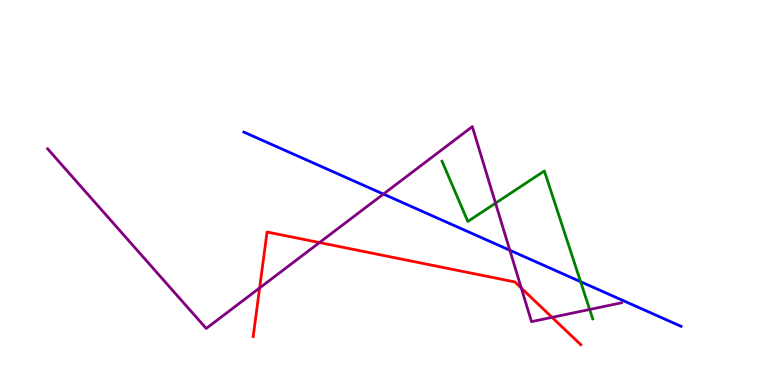[{'lines': ['blue', 'red'], 'intersections': []}, {'lines': ['green', 'red'], 'intersections': []}, {'lines': ['purple', 'red'], 'intersections': [{'x': 3.35, 'y': 2.52}, {'x': 4.12, 'y': 3.7}, {'x': 6.73, 'y': 2.52}, {'x': 7.12, 'y': 1.76}]}, {'lines': ['blue', 'green'], 'intersections': [{'x': 7.49, 'y': 2.68}]}, {'lines': ['blue', 'purple'], 'intersections': [{'x': 4.95, 'y': 4.96}, {'x': 6.58, 'y': 3.5}]}, {'lines': ['green', 'purple'], 'intersections': [{'x': 6.39, 'y': 4.72}, {'x': 7.61, 'y': 1.96}]}]